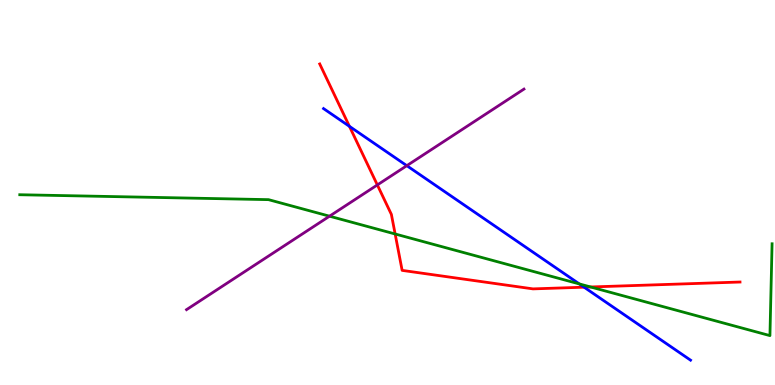[{'lines': ['blue', 'red'], 'intersections': [{'x': 4.51, 'y': 6.72}, {'x': 7.54, 'y': 2.54}]}, {'lines': ['green', 'red'], 'intersections': [{'x': 5.1, 'y': 3.92}, {'x': 7.62, 'y': 2.55}]}, {'lines': ['purple', 'red'], 'intersections': [{'x': 4.87, 'y': 5.2}]}, {'lines': ['blue', 'green'], 'intersections': [{'x': 7.48, 'y': 2.63}]}, {'lines': ['blue', 'purple'], 'intersections': [{'x': 5.25, 'y': 5.7}]}, {'lines': ['green', 'purple'], 'intersections': [{'x': 4.25, 'y': 4.38}]}]